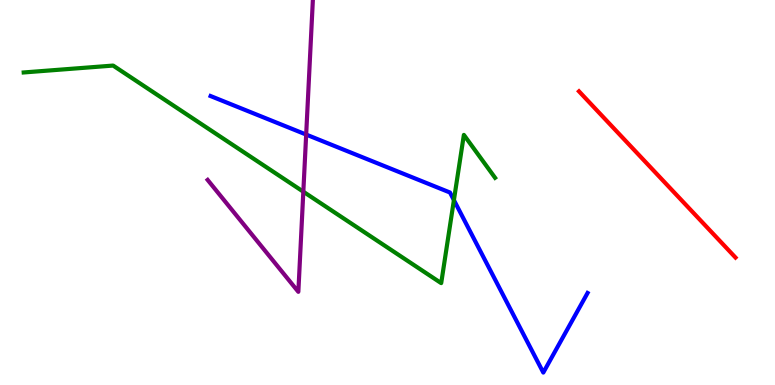[{'lines': ['blue', 'red'], 'intersections': []}, {'lines': ['green', 'red'], 'intersections': []}, {'lines': ['purple', 'red'], 'intersections': []}, {'lines': ['blue', 'green'], 'intersections': [{'x': 5.86, 'y': 4.8}]}, {'lines': ['blue', 'purple'], 'intersections': [{'x': 3.95, 'y': 6.5}]}, {'lines': ['green', 'purple'], 'intersections': [{'x': 3.91, 'y': 5.02}]}]